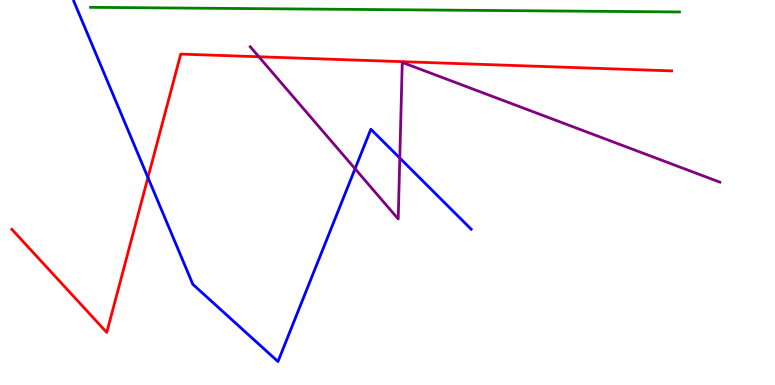[{'lines': ['blue', 'red'], 'intersections': [{'x': 1.91, 'y': 5.39}]}, {'lines': ['green', 'red'], 'intersections': []}, {'lines': ['purple', 'red'], 'intersections': [{'x': 3.34, 'y': 8.53}]}, {'lines': ['blue', 'green'], 'intersections': []}, {'lines': ['blue', 'purple'], 'intersections': [{'x': 4.58, 'y': 5.62}, {'x': 5.16, 'y': 5.89}]}, {'lines': ['green', 'purple'], 'intersections': []}]